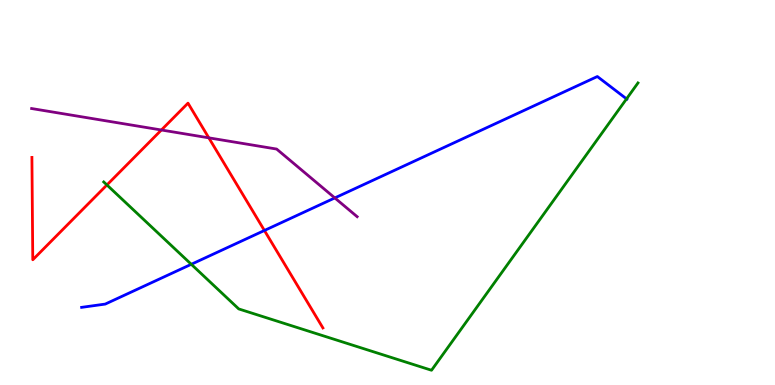[{'lines': ['blue', 'red'], 'intersections': [{'x': 3.41, 'y': 4.01}]}, {'lines': ['green', 'red'], 'intersections': [{'x': 1.38, 'y': 5.2}]}, {'lines': ['purple', 'red'], 'intersections': [{'x': 2.08, 'y': 6.62}, {'x': 2.69, 'y': 6.42}]}, {'lines': ['blue', 'green'], 'intersections': [{'x': 2.47, 'y': 3.14}, {'x': 8.08, 'y': 7.43}]}, {'lines': ['blue', 'purple'], 'intersections': [{'x': 4.32, 'y': 4.86}]}, {'lines': ['green', 'purple'], 'intersections': []}]